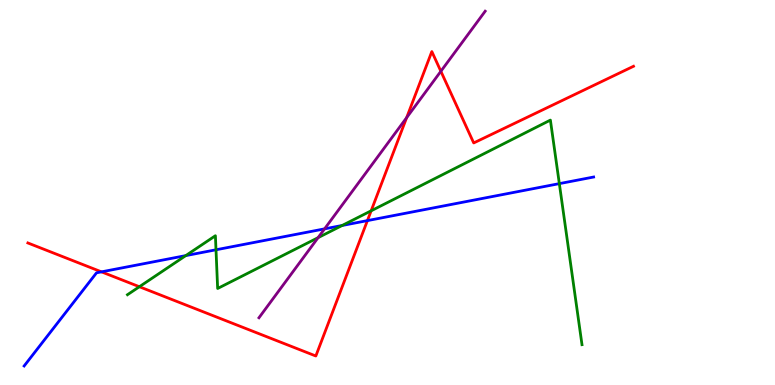[{'lines': ['blue', 'red'], 'intersections': [{'x': 1.31, 'y': 2.94}, {'x': 4.74, 'y': 4.27}]}, {'lines': ['green', 'red'], 'intersections': [{'x': 1.8, 'y': 2.55}, {'x': 4.79, 'y': 4.52}]}, {'lines': ['purple', 'red'], 'intersections': [{'x': 5.25, 'y': 6.94}, {'x': 5.69, 'y': 8.15}]}, {'lines': ['blue', 'green'], 'intersections': [{'x': 2.4, 'y': 3.36}, {'x': 2.79, 'y': 3.51}, {'x': 4.41, 'y': 4.14}, {'x': 7.22, 'y': 5.23}]}, {'lines': ['blue', 'purple'], 'intersections': [{'x': 4.19, 'y': 4.06}]}, {'lines': ['green', 'purple'], 'intersections': [{'x': 4.1, 'y': 3.83}]}]